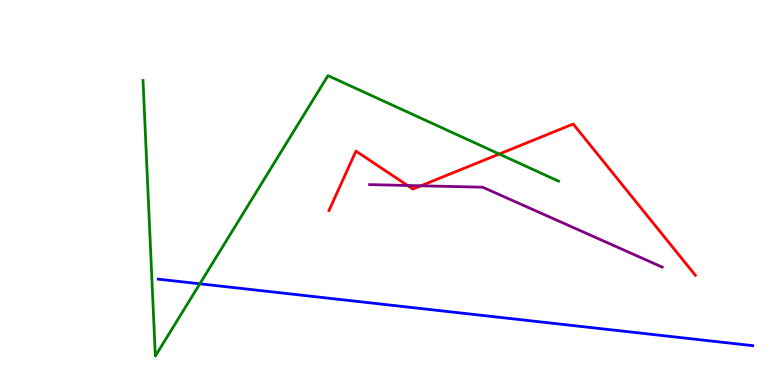[{'lines': ['blue', 'red'], 'intersections': []}, {'lines': ['green', 'red'], 'intersections': [{'x': 6.44, 'y': 6.0}]}, {'lines': ['purple', 'red'], 'intersections': [{'x': 5.26, 'y': 5.18}, {'x': 5.43, 'y': 5.17}]}, {'lines': ['blue', 'green'], 'intersections': [{'x': 2.58, 'y': 2.63}]}, {'lines': ['blue', 'purple'], 'intersections': []}, {'lines': ['green', 'purple'], 'intersections': []}]